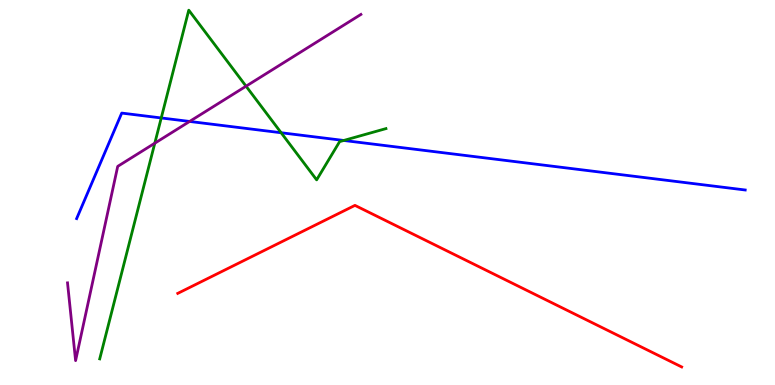[{'lines': ['blue', 'red'], 'intersections': []}, {'lines': ['green', 'red'], 'intersections': []}, {'lines': ['purple', 'red'], 'intersections': []}, {'lines': ['blue', 'green'], 'intersections': [{'x': 2.08, 'y': 6.94}, {'x': 3.63, 'y': 6.55}, {'x': 4.44, 'y': 6.35}]}, {'lines': ['blue', 'purple'], 'intersections': [{'x': 2.45, 'y': 6.85}]}, {'lines': ['green', 'purple'], 'intersections': [{'x': 2.0, 'y': 6.28}, {'x': 3.17, 'y': 7.76}]}]